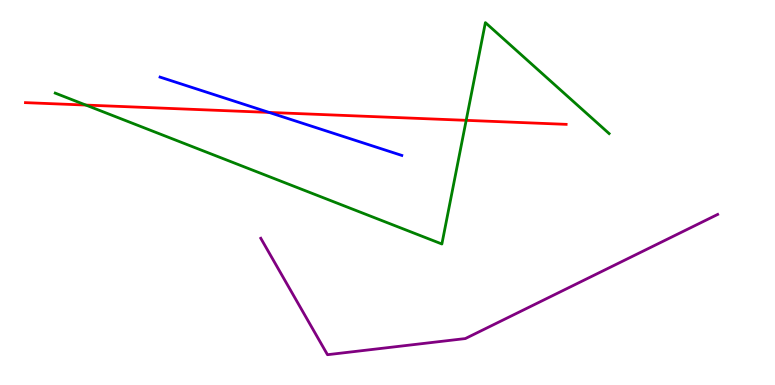[{'lines': ['blue', 'red'], 'intersections': [{'x': 3.47, 'y': 7.08}]}, {'lines': ['green', 'red'], 'intersections': [{'x': 1.11, 'y': 7.27}, {'x': 6.02, 'y': 6.87}]}, {'lines': ['purple', 'red'], 'intersections': []}, {'lines': ['blue', 'green'], 'intersections': []}, {'lines': ['blue', 'purple'], 'intersections': []}, {'lines': ['green', 'purple'], 'intersections': []}]